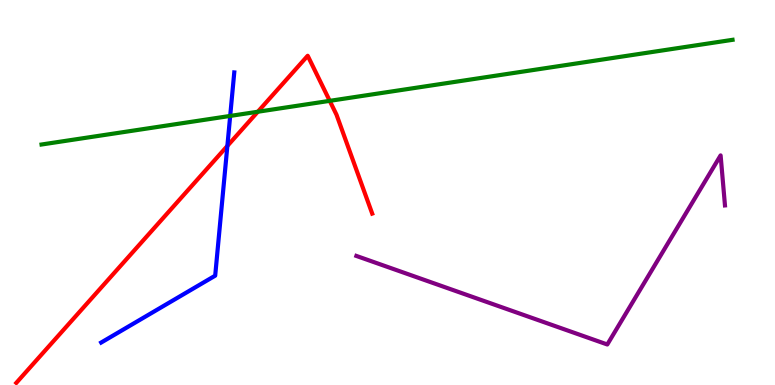[{'lines': ['blue', 'red'], 'intersections': [{'x': 2.93, 'y': 6.21}]}, {'lines': ['green', 'red'], 'intersections': [{'x': 3.33, 'y': 7.1}, {'x': 4.25, 'y': 7.38}]}, {'lines': ['purple', 'red'], 'intersections': []}, {'lines': ['blue', 'green'], 'intersections': [{'x': 2.97, 'y': 6.99}]}, {'lines': ['blue', 'purple'], 'intersections': []}, {'lines': ['green', 'purple'], 'intersections': []}]